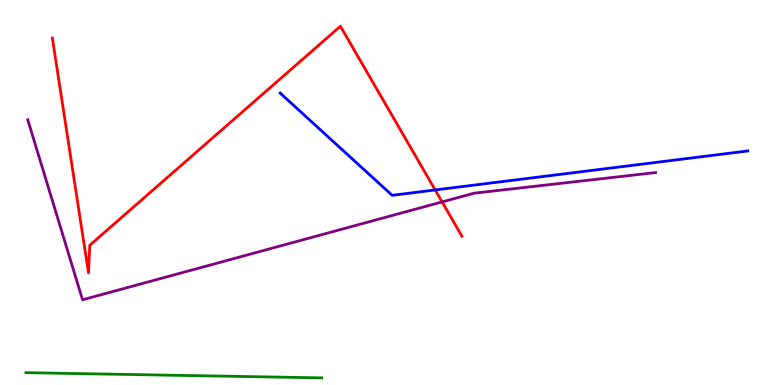[{'lines': ['blue', 'red'], 'intersections': [{'x': 5.61, 'y': 5.07}]}, {'lines': ['green', 'red'], 'intersections': []}, {'lines': ['purple', 'red'], 'intersections': [{'x': 5.7, 'y': 4.76}]}, {'lines': ['blue', 'green'], 'intersections': []}, {'lines': ['blue', 'purple'], 'intersections': []}, {'lines': ['green', 'purple'], 'intersections': []}]